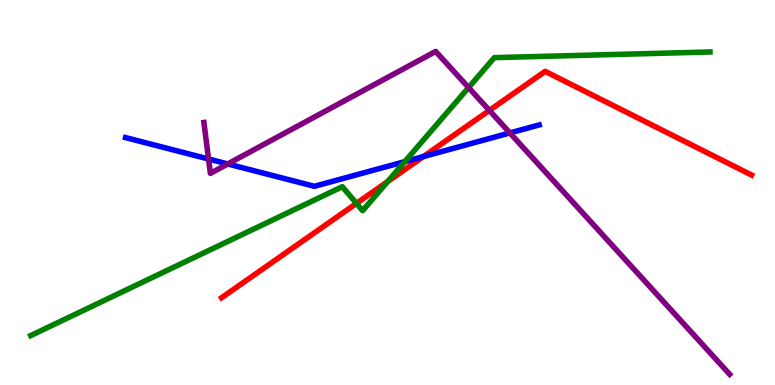[{'lines': ['blue', 'red'], 'intersections': [{'x': 5.46, 'y': 5.93}]}, {'lines': ['green', 'red'], 'intersections': [{'x': 4.6, 'y': 4.72}, {'x': 5.0, 'y': 5.28}]}, {'lines': ['purple', 'red'], 'intersections': [{'x': 6.31, 'y': 7.13}]}, {'lines': ['blue', 'green'], 'intersections': [{'x': 5.22, 'y': 5.8}]}, {'lines': ['blue', 'purple'], 'intersections': [{'x': 2.69, 'y': 5.87}, {'x': 2.94, 'y': 5.74}, {'x': 6.58, 'y': 6.55}]}, {'lines': ['green', 'purple'], 'intersections': [{'x': 6.05, 'y': 7.73}]}]